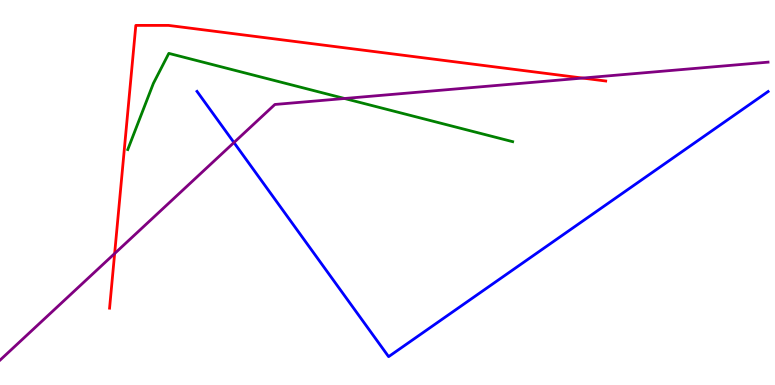[{'lines': ['blue', 'red'], 'intersections': []}, {'lines': ['green', 'red'], 'intersections': []}, {'lines': ['purple', 'red'], 'intersections': [{'x': 1.48, 'y': 3.41}, {'x': 7.52, 'y': 7.97}]}, {'lines': ['blue', 'green'], 'intersections': []}, {'lines': ['blue', 'purple'], 'intersections': [{'x': 3.02, 'y': 6.3}]}, {'lines': ['green', 'purple'], 'intersections': [{'x': 4.45, 'y': 7.44}]}]